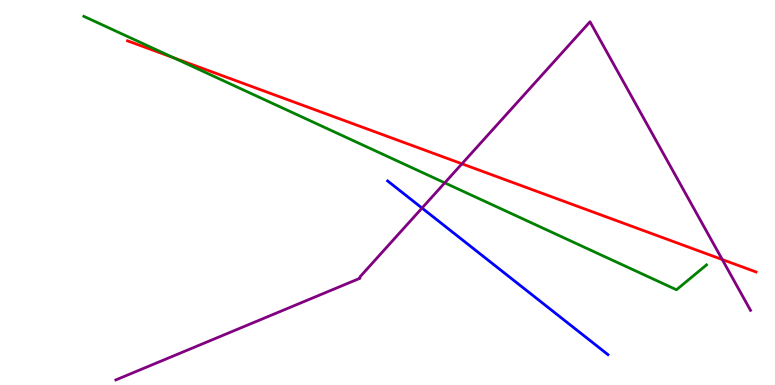[{'lines': ['blue', 'red'], 'intersections': []}, {'lines': ['green', 'red'], 'intersections': [{'x': 2.24, 'y': 8.5}]}, {'lines': ['purple', 'red'], 'intersections': [{'x': 5.96, 'y': 5.75}, {'x': 9.32, 'y': 3.26}]}, {'lines': ['blue', 'green'], 'intersections': []}, {'lines': ['blue', 'purple'], 'intersections': [{'x': 5.45, 'y': 4.6}]}, {'lines': ['green', 'purple'], 'intersections': [{'x': 5.74, 'y': 5.25}]}]